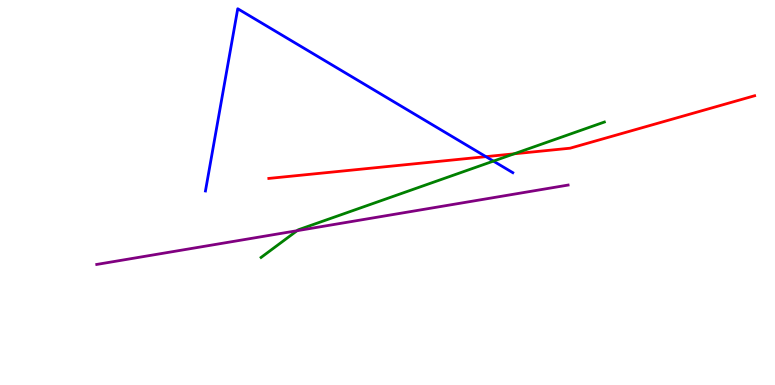[{'lines': ['blue', 'red'], 'intersections': [{'x': 6.27, 'y': 5.93}]}, {'lines': ['green', 'red'], 'intersections': [{'x': 6.63, 'y': 6.0}]}, {'lines': ['purple', 'red'], 'intersections': []}, {'lines': ['blue', 'green'], 'intersections': [{'x': 6.37, 'y': 5.82}]}, {'lines': ['blue', 'purple'], 'intersections': []}, {'lines': ['green', 'purple'], 'intersections': [{'x': 3.83, 'y': 4.01}]}]